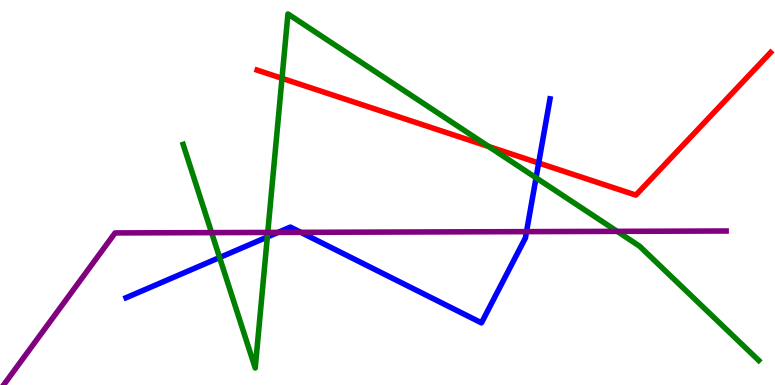[{'lines': ['blue', 'red'], 'intersections': [{'x': 6.95, 'y': 5.77}]}, {'lines': ['green', 'red'], 'intersections': [{'x': 3.64, 'y': 7.97}, {'x': 6.31, 'y': 6.19}]}, {'lines': ['purple', 'red'], 'intersections': []}, {'lines': ['blue', 'green'], 'intersections': [{'x': 2.83, 'y': 3.31}, {'x': 3.45, 'y': 3.84}, {'x': 6.92, 'y': 5.38}]}, {'lines': ['blue', 'purple'], 'intersections': [{'x': 3.59, 'y': 3.96}, {'x': 3.88, 'y': 3.97}, {'x': 6.79, 'y': 3.98}]}, {'lines': ['green', 'purple'], 'intersections': [{'x': 2.73, 'y': 3.96}, {'x': 3.45, 'y': 3.96}, {'x': 7.96, 'y': 3.99}]}]